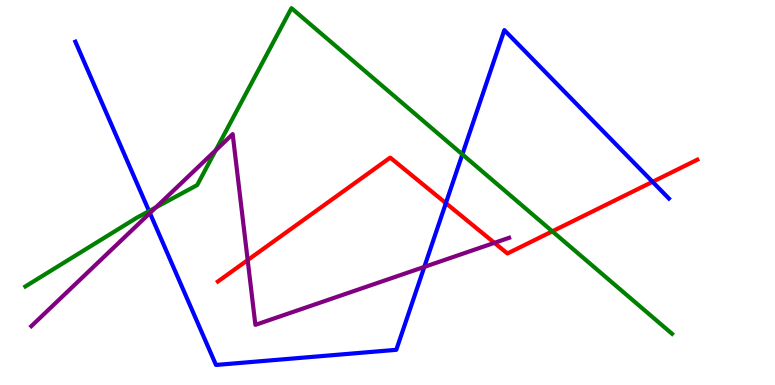[{'lines': ['blue', 'red'], 'intersections': [{'x': 5.75, 'y': 4.72}, {'x': 8.42, 'y': 5.28}]}, {'lines': ['green', 'red'], 'intersections': [{'x': 7.13, 'y': 3.99}]}, {'lines': ['purple', 'red'], 'intersections': [{'x': 3.2, 'y': 3.24}, {'x': 6.38, 'y': 3.69}]}, {'lines': ['blue', 'green'], 'intersections': [{'x': 1.92, 'y': 4.52}, {'x': 5.97, 'y': 5.99}]}, {'lines': ['blue', 'purple'], 'intersections': [{'x': 1.93, 'y': 4.47}, {'x': 5.48, 'y': 3.07}]}, {'lines': ['green', 'purple'], 'intersections': [{'x': 2.01, 'y': 4.61}, {'x': 2.78, 'y': 6.1}]}]